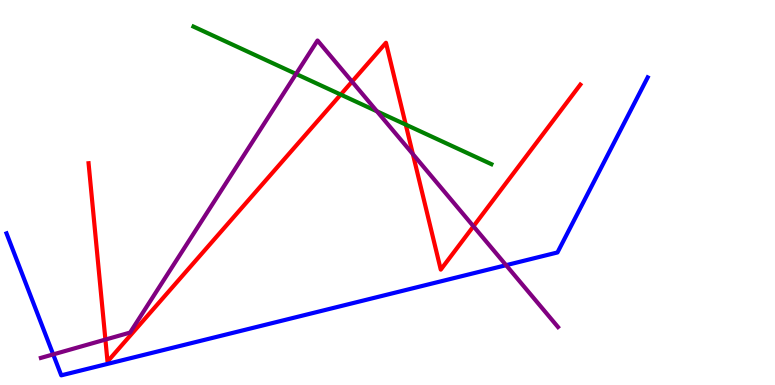[{'lines': ['blue', 'red'], 'intersections': []}, {'lines': ['green', 'red'], 'intersections': [{'x': 4.4, 'y': 7.54}, {'x': 5.24, 'y': 6.76}]}, {'lines': ['purple', 'red'], 'intersections': [{'x': 1.36, 'y': 1.18}, {'x': 4.54, 'y': 7.88}, {'x': 5.33, 'y': 6.0}, {'x': 6.11, 'y': 4.12}]}, {'lines': ['blue', 'green'], 'intersections': []}, {'lines': ['blue', 'purple'], 'intersections': [{'x': 0.686, 'y': 0.795}, {'x': 6.53, 'y': 3.11}]}, {'lines': ['green', 'purple'], 'intersections': [{'x': 3.82, 'y': 8.08}, {'x': 4.86, 'y': 7.11}]}]